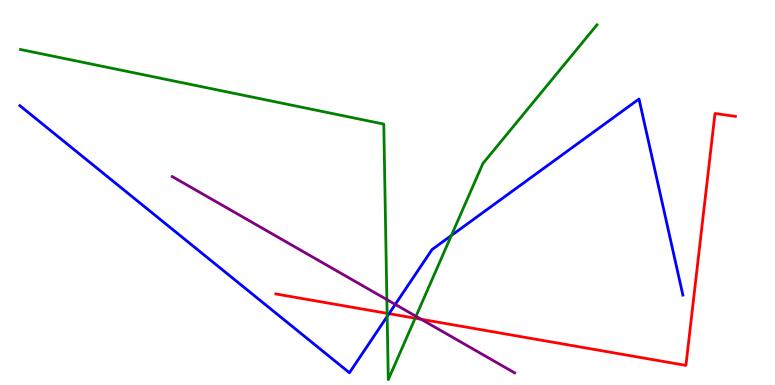[{'lines': ['blue', 'red'], 'intersections': [{'x': 5.02, 'y': 1.85}]}, {'lines': ['green', 'red'], 'intersections': [{'x': 5.0, 'y': 1.86}, {'x': 5.36, 'y': 1.73}]}, {'lines': ['purple', 'red'], 'intersections': [{'x': 5.43, 'y': 1.71}]}, {'lines': ['blue', 'green'], 'intersections': [{'x': 5.0, 'y': 1.78}, {'x': 5.82, 'y': 3.88}]}, {'lines': ['blue', 'purple'], 'intersections': [{'x': 5.1, 'y': 2.09}]}, {'lines': ['green', 'purple'], 'intersections': [{'x': 4.99, 'y': 2.22}, {'x': 5.37, 'y': 1.78}]}]